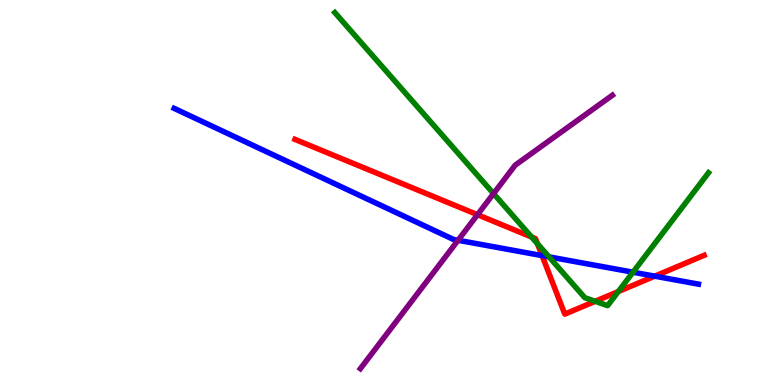[{'lines': ['blue', 'red'], 'intersections': [{'x': 6.99, 'y': 3.36}, {'x': 8.45, 'y': 2.83}]}, {'lines': ['green', 'red'], 'intersections': [{'x': 6.86, 'y': 3.84}, {'x': 6.93, 'y': 3.67}, {'x': 7.68, 'y': 2.17}, {'x': 7.98, 'y': 2.43}]}, {'lines': ['purple', 'red'], 'intersections': [{'x': 6.16, 'y': 4.42}]}, {'lines': ['blue', 'green'], 'intersections': [{'x': 7.08, 'y': 3.33}, {'x': 8.17, 'y': 2.93}]}, {'lines': ['blue', 'purple'], 'intersections': [{'x': 5.91, 'y': 3.76}]}, {'lines': ['green', 'purple'], 'intersections': [{'x': 6.37, 'y': 4.97}]}]